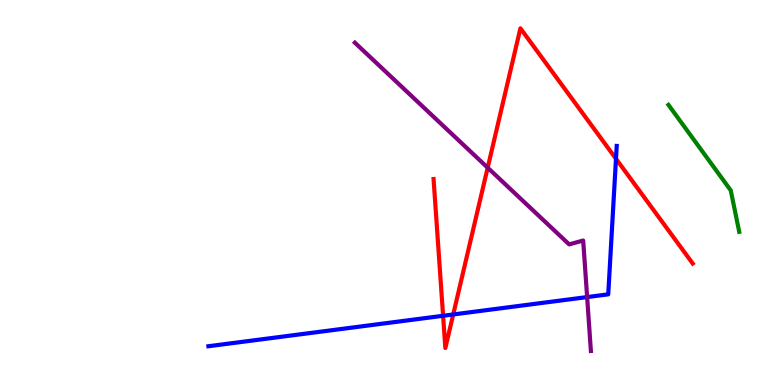[{'lines': ['blue', 'red'], 'intersections': [{'x': 5.72, 'y': 1.8}, {'x': 5.85, 'y': 1.83}, {'x': 7.95, 'y': 5.88}]}, {'lines': ['green', 'red'], 'intersections': []}, {'lines': ['purple', 'red'], 'intersections': [{'x': 6.29, 'y': 5.64}]}, {'lines': ['blue', 'green'], 'intersections': []}, {'lines': ['blue', 'purple'], 'intersections': [{'x': 7.58, 'y': 2.28}]}, {'lines': ['green', 'purple'], 'intersections': []}]